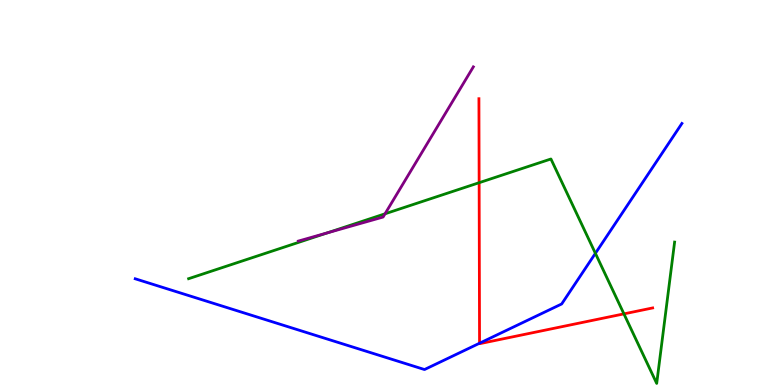[{'lines': ['blue', 'red'], 'intersections': [{'x': 6.19, 'y': 1.08}]}, {'lines': ['green', 'red'], 'intersections': [{'x': 6.18, 'y': 5.25}, {'x': 8.05, 'y': 1.85}]}, {'lines': ['purple', 'red'], 'intersections': []}, {'lines': ['blue', 'green'], 'intersections': [{'x': 7.68, 'y': 3.42}]}, {'lines': ['blue', 'purple'], 'intersections': []}, {'lines': ['green', 'purple'], 'intersections': [{'x': 4.22, 'y': 3.95}, {'x': 4.97, 'y': 4.45}]}]